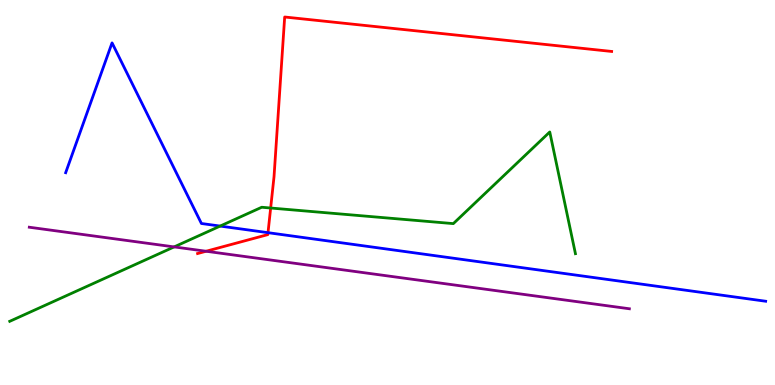[{'lines': ['blue', 'red'], 'intersections': [{'x': 3.46, 'y': 3.96}]}, {'lines': ['green', 'red'], 'intersections': [{'x': 3.49, 'y': 4.6}]}, {'lines': ['purple', 'red'], 'intersections': [{'x': 2.66, 'y': 3.47}]}, {'lines': ['blue', 'green'], 'intersections': [{'x': 2.84, 'y': 4.13}]}, {'lines': ['blue', 'purple'], 'intersections': []}, {'lines': ['green', 'purple'], 'intersections': [{'x': 2.25, 'y': 3.59}]}]